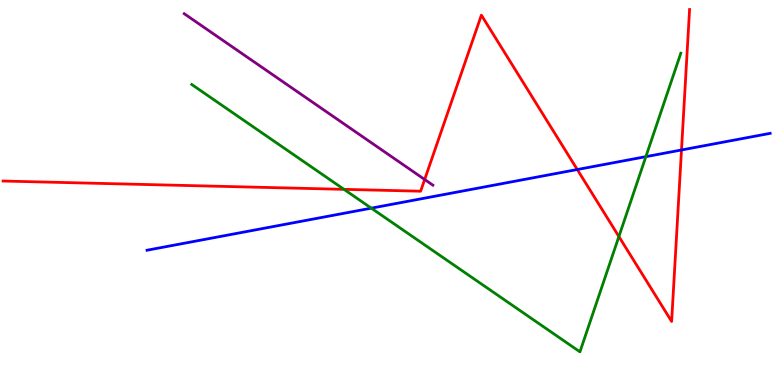[{'lines': ['blue', 'red'], 'intersections': [{'x': 7.45, 'y': 5.6}, {'x': 8.79, 'y': 6.1}]}, {'lines': ['green', 'red'], 'intersections': [{'x': 4.44, 'y': 5.08}, {'x': 7.99, 'y': 3.86}]}, {'lines': ['purple', 'red'], 'intersections': [{'x': 5.48, 'y': 5.34}]}, {'lines': ['blue', 'green'], 'intersections': [{'x': 4.79, 'y': 4.59}, {'x': 8.33, 'y': 5.93}]}, {'lines': ['blue', 'purple'], 'intersections': []}, {'lines': ['green', 'purple'], 'intersections': []}]